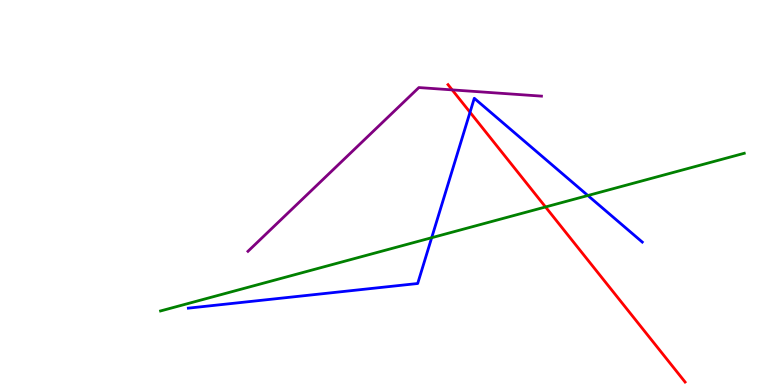[{'lines': ['blue', 'red'], 'intersections': [{'x': 6.06, 'y': 7.08}]}, {'lines': ['green', 'red'], 'intersections': [{'x': 7.04, 'y': 4.62}]}, {'lines': ['purple', 'red'], 'intersections': [{'x': 5.83, 'y': 7.67}]}, {'lines': ['blue', 'green'], 'intersections': [{'x': 5.57, 'y': 3.83}, {'x': 7.59, 'y': 4.92}]}, {'lines': ['blue', 'purple'], 'intersections': []}, {'lines': ['green', 'purple'], 'intersections': []}]